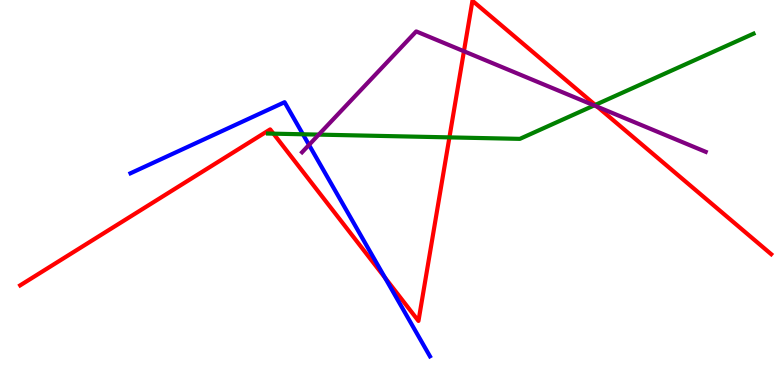[{'lines': ['blue', 'red'], 'intersections': [{'x': 4.97, 'y': 2.79}]}, {'lines': ['green', 'red'], 'intersections': [{'x': 3.53, 'y': 6.53}, {'x': 5.8, 'y': 6.43}, {'x': 7.68, 'y': 7.27}]}, {'lines': ['purple', 'red'], 'intersections': [{'x': 5.99, 'y': 8.67}, {'x': 7.71, 'y': 7.23}]}, {'lines': ['blue', 'green'], 'intersections': [{'x': 3.91, 'y': 6.51}]}, {'lines': ['blue', 'purple'], 'intersections': [{'x': 3.99, 'y': 6.24}]}, {'lines': ['green', 'purple'], 'intersections': [{'x': 4.11, 'y': 6.5}, {'x': 7.67, 'y': 7.26}]}]